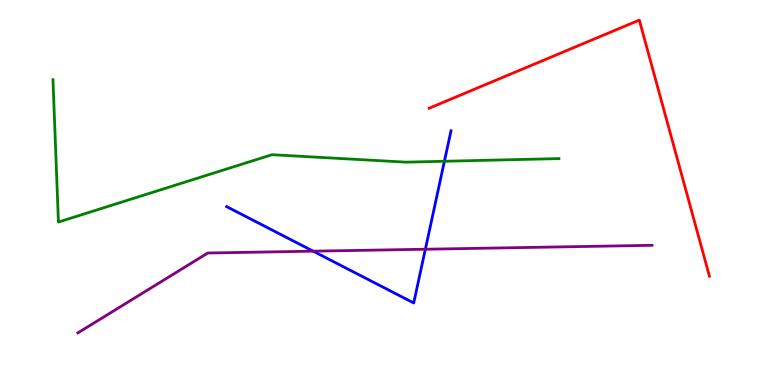[{'lines': ['blue', 'red'], 'intersections': []}, {'lines': ['green', 'red'], 'intersections': []}, {'lines': ['purple', 'red'], 'intersections': []}, {'lines': ['blue', 'green'], 'intersections': [{'x': 5.73, 'y': 5.81}]}, {'lines': ['blue', 'purple'], 'intersections': [{'x': 4.04, 'y': 3.48}, {'x': 5.49, 'y': 3.53}]}, {'lines': ['green', 'purple'], 'intersections': []}]